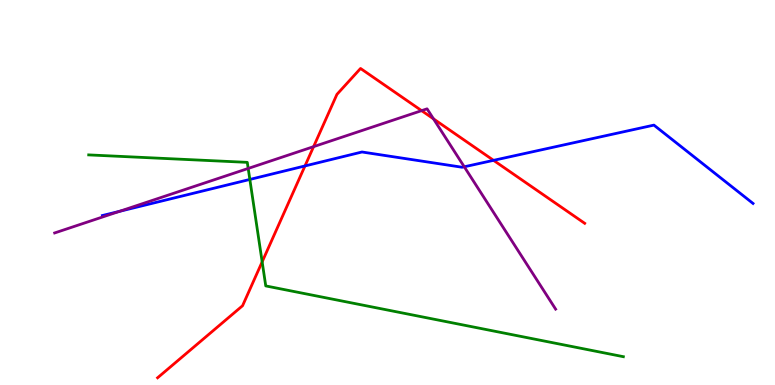[{'lines': ['blue', 'red'], 'intersections': [{'x': 3.94, 'y': 5.69}, {'x': 6.37, 'y': 5.84}]}, {'lines': ['green', 'red'], 'intersections': [{'x': 3.38, 'y': 3.2}]}, {'lines': ['purple', 'red'], 'intersections': [{'x': 4.05, 'y': 6.19}, {'x': 5.44, 'y': 7.13}, {'x': 5.59, 'y': 6.91}]}, {'lines': ['blue', 'green'], 'intersections': [{'x': 3.22, 'y': 5.34}]}, {'lines': ['blue', 'purple'], 'intersections': [{'x': 1.54, 'y': 4.51}, {'x': 5.99, 'y': 5.67}]}, {'lines': ['green', 'purple'], 'intersections': [{'x': 3.2, 'y': 5.62}]}]